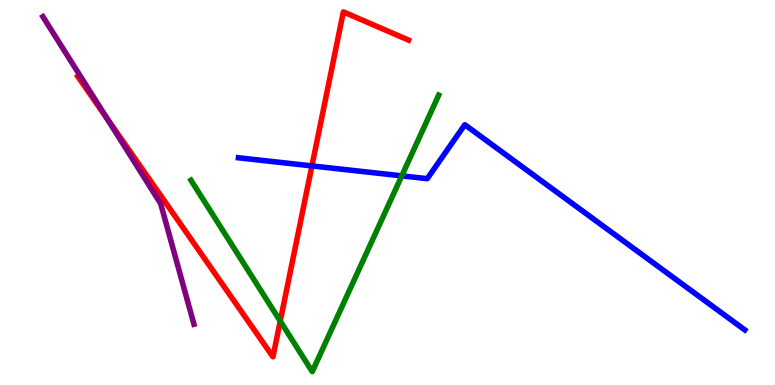[{'lines': ['blue', 'red'], 'intersections': [{'x': 4.02, 'y': 5.69}]}, {'lines': ['green', 'red'], 'intersections': [{'x': 3.62, 'y': 1.66}]}, {'lines': ['purple', 'red'], 'intersections': [{'x': 1.38, 'y': 6.92}]}, {'lines': ['blue', 'green'], 'intersections': [{'x': 5.18, 'y': 5.43}]}, {'lines': ['blue', 'purple'], 'intersections': []}, {'lines': ['green', 'purple'], 'intersections': []}]